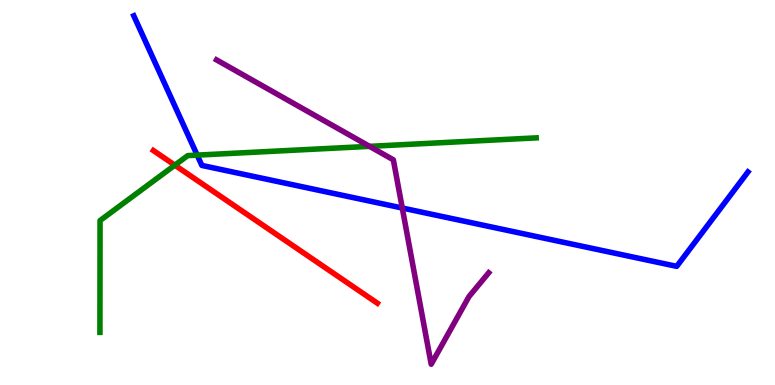[{'lines': ['blue', 'red'], 'intersections': []}, {'lines': ['green', 'red'], 'intersections': [{'x': 2.26, 'y': 5.71}]}, {'lines': ['purple', 'red'], 'intersections': []}, {'lines': ['blue', 'green'], 'intersections': [{'x': 2.54, 'y': 5.97}]}, {'lines': ['blue', 'purple'], 'intersections': [{'x': 5.19, 'y': 4.6}]}, {'lines': ['green', 'purple'], 'intersections': [{'x': 4.77, 'y': 6.2}]}]